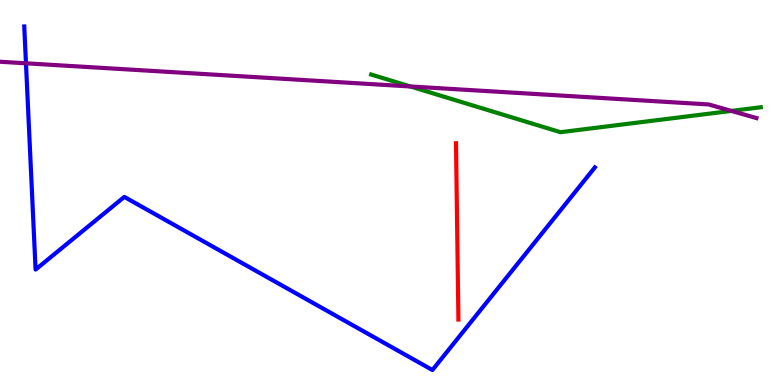[{'lines': ['blue', 'red'], 'intersections': []}, {'lines': ['green', 'red'], 'intersections': []}, {'lines': ['purple', 'red'], 'intersections': []}, {'lines': ['blue', 'green'], 'intersections': []}, {'lines': ['blue', 'purple'], 'intersections': [{'x': 0.335, 'y': 8.36}]}, {'lines': ['green', 'purple'], 'intersections': [{'x': 5.3, 'y': 7.75}, {'x': 9.44, 'y': 7.12}]}]